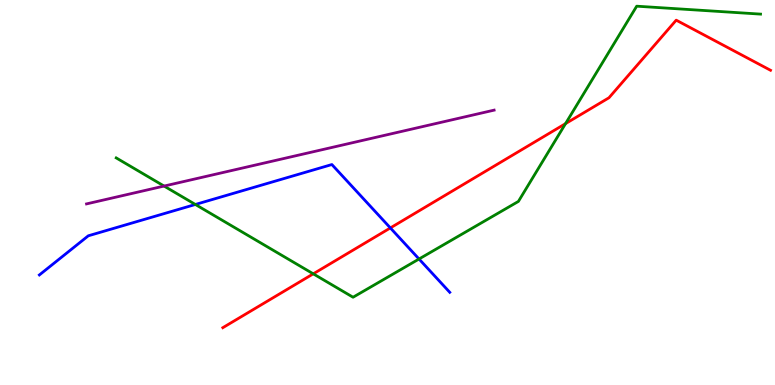[{'lines': ['blue', 'red'], 'intersections': [{'x': 5.04, 'y': 4.08}]}, {'lines': ['green', 'red'], 'intersections': [{'x': 4.04, 'y': 2.89}, {'x': 7.3, 'y': 6.79}]}, {'lines': ['purple', 'red'], 'intersections': []}, {'lines': ['blue', 'green'], 'intersections': [{'x': 2.52, 'y': 4.69}, {'x': 5.41, 'y': 3.27}]}, {'lines': ['blue', 'purple'], 'intersections': []}, {'lines': ['green', 'purple'], 'intersections': [{'x': 2.12, 'y': 5.17}]}]